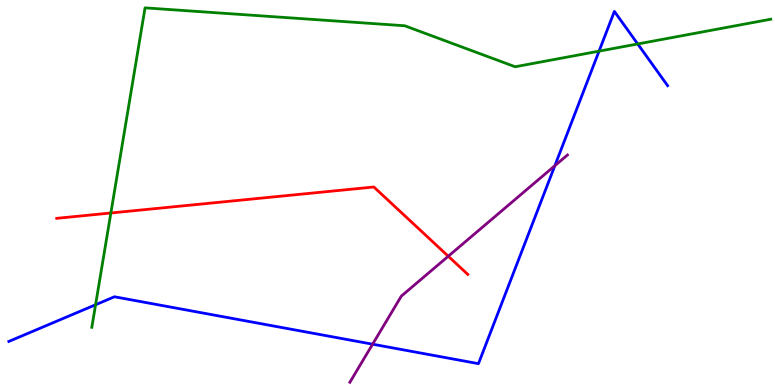[{'lines': ['blue', 'red'], 'intersections': []}, {'lines': ['green', 'red'], 'intersections': [{'x': 1.43, 'y': 4.47}]}, {'lines': ['purple', 'red'], 'intersections': [{'x': 5.78, 'y': 3.34}]}, {'lines': ['blue', 'green'], 'intersections': [{'x': 1.23, 'y': 2.08}, {'x': 7.73, 'y': 8.67}, {'x': 8.23, 'y': 8.86}]}, {'lines': ['blue', 'purple'], 'intersections': [{'x': 4.81, 'y': 1.06}, {'x': 7.16, 'y': 5.7}]}, {'lines': ['green', 'purple'], 'intersections': []}]